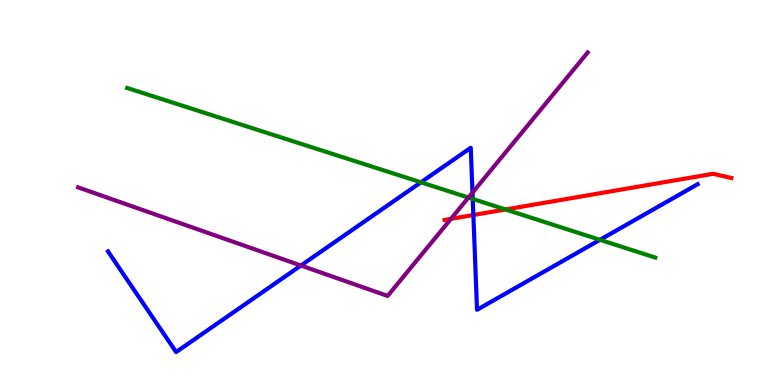[{'lines': ['blue', 'red'], 'intersections': [{'x': 6.11, 'y': 4.42}]}, {'lines': ['green', 'red'], 'intersections': [{'x': 6.52, 'y': 4.56}]}, {'lines': ['purple', 'red'], 'intersections': [{'x': 5.82, 'y': 4.32}]}, {'lines': ['blue', 'green'], 'intersections': [{'x': 5.43, 'y': 5.26}, {'x': 6.1, 'y': 4.83}, {'x': 7.74, 'y': 3.77}]}, {'lines': ['blue', 'purple'], 'intersections': [{'x': 3.88, 'y': 3.1}, {'x': 6.1, 'y': 5.0}]}, {'lines': ['green', 'purple'], 'intersections': [{'x': 6.04, 'y': 4.87}]}]